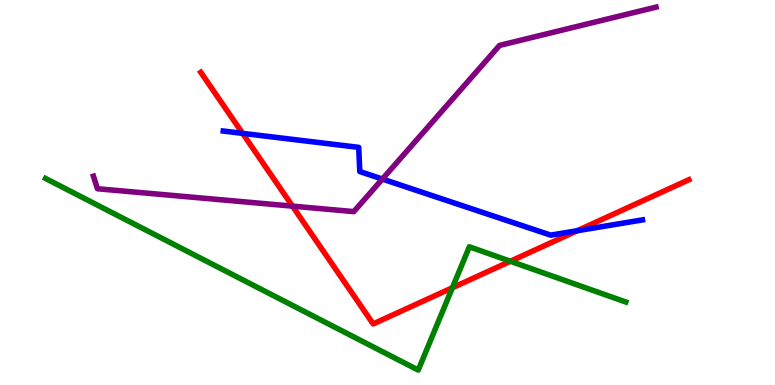[{'lines': ['blue', 'red'], 'intersections': [{'x': 3.13, 'y': 6.54}, {'x': 7.45, 'y': 4.01}]}, {'lines': ['green', 'red'], 'intersections': [{'x': 5.84, 'y': 2.53}, {'x': 6.59, 'y': 3.21}]}, {'lines': ['purple', 'red'], 'intersections': [{'x': 3.77, 'y': 4.65}]}, {'lines': ['blue', 'green'], 'intersections': []}, {'lines': ['blue', 'purple'], 'intersections': [{'x': 4.93, 'y': 5.35}]}, {'lines': ['green', 'purple'], 'intersections': []}]